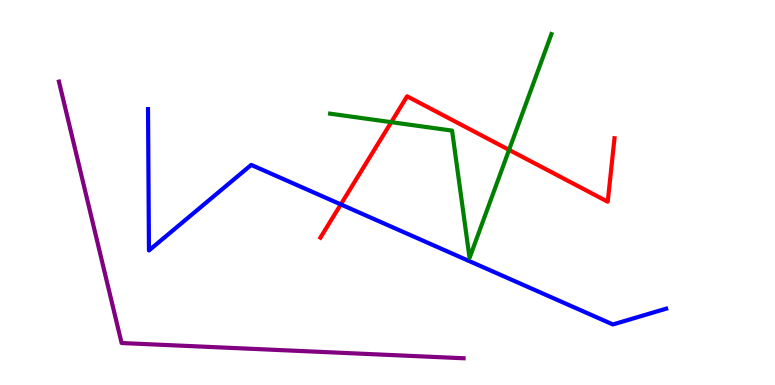[{'lines': ['blue', 'red'], 'intersections': [{'x': 4.4, 'y': 4.69}]}, {'lines': ['green', 'red'], 'intersections': [{'x': 5.05, 'y': 6.83}, {'x': 6.57, 'y': 6.11}]}, {'lines': ['purple', 'red'], 'intersections': []}, {'lines': ['blue', 'green'], 'intersections': []}, {'lines': ['blue', 'purple'], 'intersections': []}, {'lines': ['green', 'purple'], 'intersections': []}]